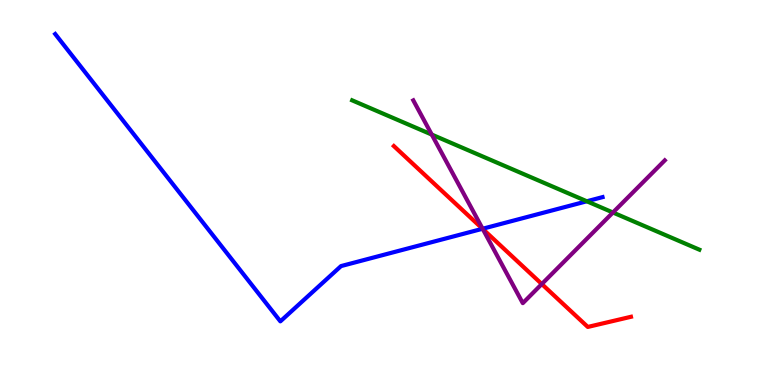[{'lines': ['blue', 'red'], 'intersections': [{'x': 6.23, 'y': 4.06}]}, {'lines': ['green', 'red'], 'intersections': []}, {'lines': ['purple', 'red'], 'intersections': [{'x': 6.23, 'y': 4.05}, {'x': 6.99, 'y': 2.62}]}, {'lines': ['blue', 'green'], 'intersections': [{'x': 7.57, 'y': 4.77}]}, {'lines': ['blue', 'purple'], 'intersections': [{'x': 6.23, 'y': 4.06}]}, {'lines': ['green', 'purple'], 'intersections': [{'x': 5.57, 'y': 6.5}, {'x': 7.91, 'y': 4.48}]}]